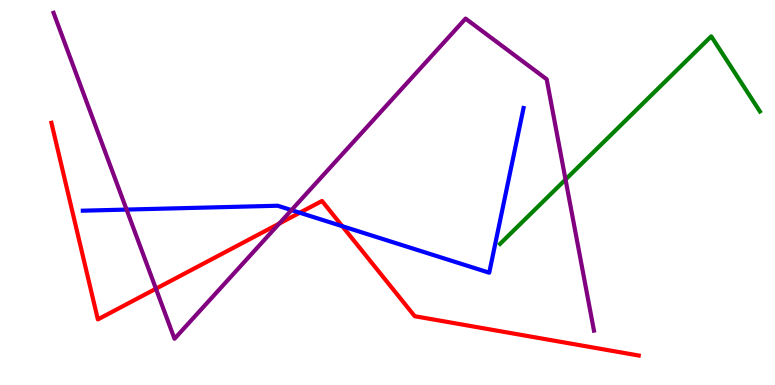[{'lines': ['blue', 'red'], 'intersections': [{'x': 3.87, 'y': 4.47}, {'x': 4.42, 'y': 4.12}]}, {'lines': ['green', 'red'], 'intersections': []}, {'lines': ['purple', 'red'], 'intersections': [{'x': 2.01, 'y': 2.5}, {'x': 3.6, 'y': 4.19}]}, {'lines': ['blue', 'green'], 'intersections': []}, {'lines': ['blue', 'purple'], 'intersections': [{'x': 1.63, 'y': 4.56}, {'x': 3.76, 'y': 4.54}]}, {'lines': ['green', 'purple'], 'intersections': [{'x': 7.3, 'y': 5.34}]}]